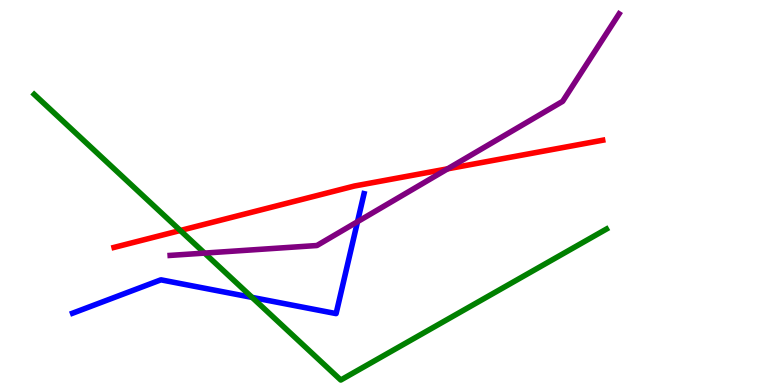[{'lines': ['blue', 'red'], 'intersections': []}, {'lines': ['green', 'red'], 'intersections': [{'x': 2.33, 'y': 4.01}]}, {'lines': ['purple', 'red'], 'intersections': [{'x': 5.78, 'y': 5.61}]}, {'lines': ['blue', 'green'], 'intersections': [{'x': 3.25, 'y': 2.28}]}, {'lines': ['blue', 'purple'], 'intersections': [{'x': 4.61, 'y': 4.24}]}, {'lines': ['green', 'purple'], 'intersections': [{'x': 2.64, 'y': 3.43}]}]